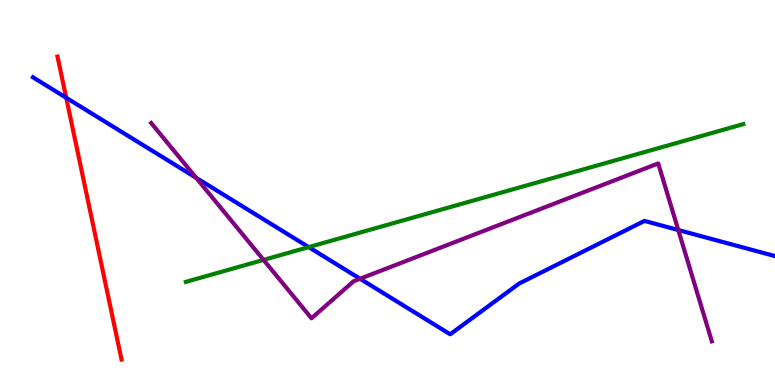[{'lines': ['blue', 'red'], 'intersections': [{'x': 0.854, 'y': 7.46}]}, {'lines': ['green', 'red'], 'intersections': []}, {'lines': ['purple', 'red'], 'intersections': []}, {'lines': ['blue', 'green'], 'intersections': [{'x': 3.98, 'y': 3.58}]}, {'lines': ['blue', 'purple'], 'intersections': [{'x': 2.53, 'y': 5.38}, {'x': 4.65, 'y': 2.76}, {'x': 8.75, 'y': 4.03}]}, {'lines': ['green', 'purple'], 'intersections': [{'x': 3.4, 'y': 3.25}]}]